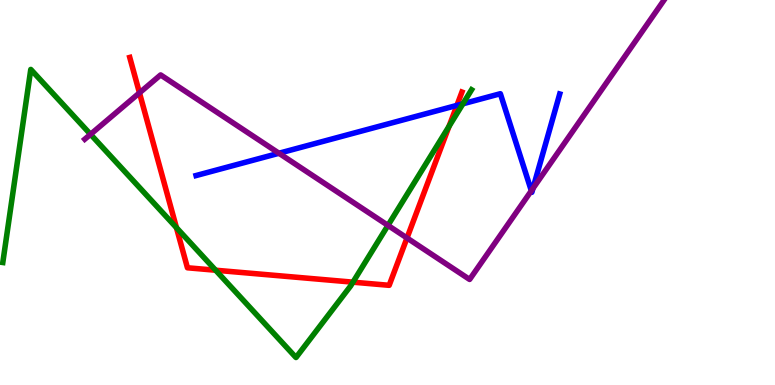[{'lines': ['blue', 'red'], 'intersections': [{'x': 5.9, 'y': 7.26}]}, {'lines': ['green', 'red'], 'intersections': [{'x': 2.28, 'y': 4.09}, {'x': 2.78, 'y': 2.98}, {'x': 4.55, 'y': 2.67}, {'x': 5.79, 'y': 6.72}]}, {'lines': ['purple', 'red'], 'intersections': [{'x': 1.8, 'y': 7.59}, {'x': 5.25, 'y': 3.82}]}, {'lines': ['blue', 'green'], 'intersections': [{'x': 5.97, 'y': 7.3}]}, {'lines': ['blue', 'purple'], 'intersections': [{'x': 3.6, 'y': 6.02}, {'x': 6.86, 'y': 5.05}, {'x': 6.88, 'y': 5.1}]}, {'lines': ['green', 'purple'], 'intersections': [{'x': 1.17, 'y': 6.51}, {'x': 5.01, 'y': 4.15}]}]